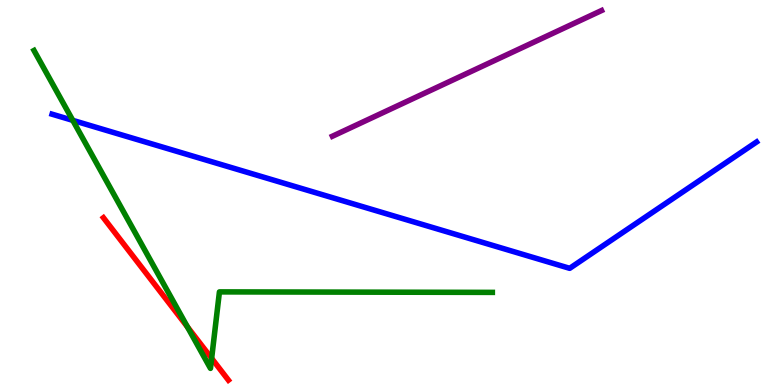[{'lines': ['blue', 'red'], 'intersections': []}, {'lines': ['green', 'red'], 'intersections': [{'x': 2.42, 'y': 1.51}, {'x': 2.73, 'y': 0.692}]}, {'lines': ['purple', 'red'], 'intersections': []}, {'lines': ['blue', 'green'], 'intersections': [{'x': 0.939, 'y': 6.87}]}, {'lines': ['blue', 'purple'], 'intersections': []}, {'lines': ['green', 'purple'], 'intersections': []}]